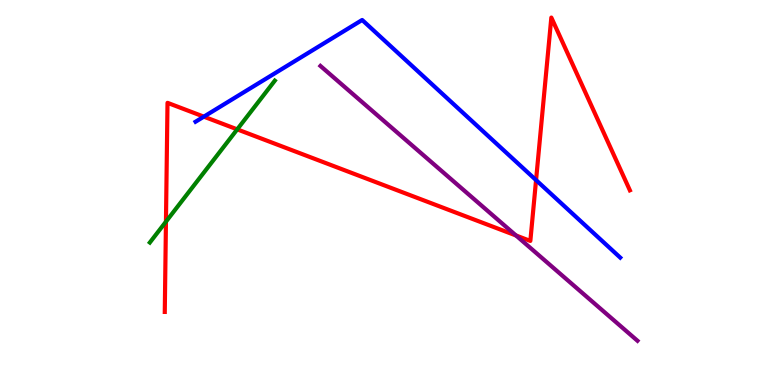[{'lines': ['blue', 'red'], 'intersections': [{'x': 2.63, 'y': 6.97}, {'x': 6.92, 'y': 5.32}]}, {'lines': ['green', 'red'], 'intersections': [{'x': 2.14, 'y': 4.24}, {'x': 3.06, 'y': 6.64}]}, {'lines': ['purple', 'red'], 'intersections': [{'x': 6.66, 'y': 3.88}]}, {'lines': ['blue', 'green'], 'intersections': []}, {'lines': ['blue', 'purple'], 'intersections': []}, {'lines': ['green', 'purple'], 'intersections': []}]